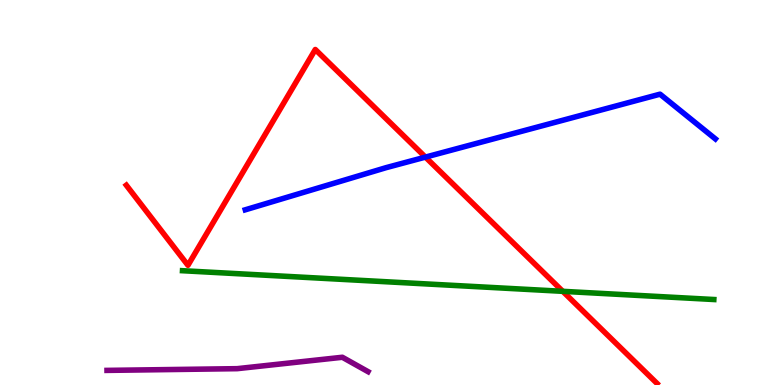[{'lines': ['blue', 'red'], 'intersections': [{'x': 5.49, 'y': 5.92}]}, {'lines': ['green', 'red'], 'intersections': [{'x': 7.26, 'y': 2.43}]}, {'lines': ['purple', 'red'], 'intersections': []}, {'lines': ['blue', 'green'], 'intersections': []}, {'lines': ['blue', 'purple'], 'intersections': []}, {'lines': ['green', 'purple'], 'intersections': []}]